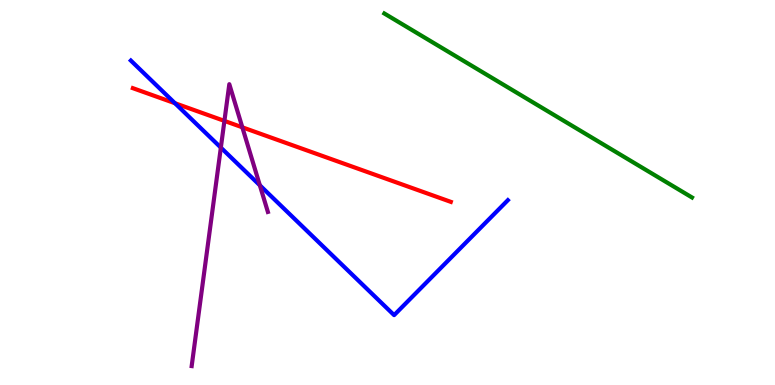[{'lines': ['blue', 'red'], 'intersections': [{'x': 2.26, 'y': 7.32}]}, {'lines': ['green', 'red'], 'intersections': []}, {'lines': ['purple', 'red'], 'intersections': [{'x': 2.9, 'y': 6.86}, {'x': 3.13, 'y': 6.69}]}, {'lines': ['blue', 'green'], 'intersections': []}, {'lines': ['blue', 'purple'], 'intersections': [{'x': 2.85, 'y': 6.17}, {'x': 3.35, 'y': 5.19}]}, {'lines': ['green', 'purple'], 'intersections': []}]